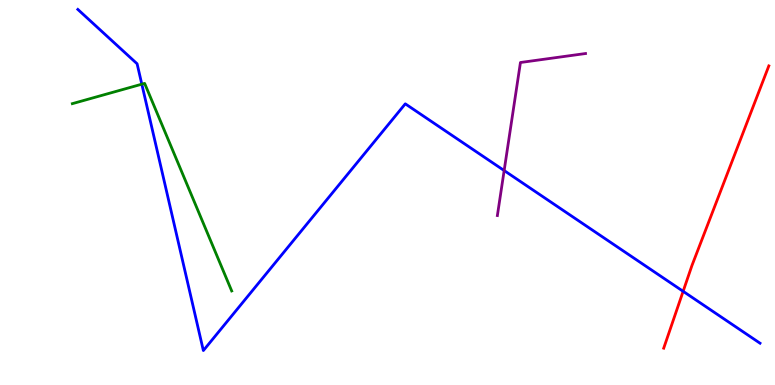[{'lines': ['blue', 'red'], 'intersections': [{'x': 8.81, 'y': 2.43}]}, {'lines': ['green', 'red'], 'intersections': []}, {'lines': ['purple', 'red'], 'intersections': []}, {'lines': ['blue', 'green'], 'intersections': [{'x': 1.83, 'y': 7.81}]}, {'lines': ['blue', 'purple'], 'intersections': [{'x': 6.51, 'y': 5.57}]}, {'lines': ['green', 'purple'], 'intersections': []}]